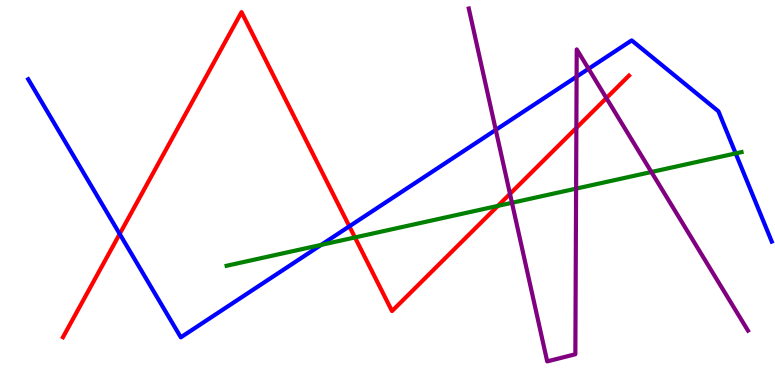[{'lines': ['blue', 'red'], 'intersections': [{'x': 1.54, 'y': 3.92}, {'x': 4.51, 'y': 4.12}]}, {'lines': ['green', 'red'], 'intersections': [{'x': 4.58, 'y': 3.83}, {'x': 6.42, 'y': 4.65}]}, {'lines': ['purple', 'red'], 'intersections': [{'x': 6.58, 'y': 4.96}, {'x': 7.44, 'y': 6.68}, {'x': 7.82, 'y': 7.45}]}, {'lines': ['blue', 'green'], 'intersections': [{'x': 4.14, 'y': 3.64}, {'x': 9.49, 'y': 6.02}]}, {'lines': ['blue', 'purple'], 'intersections': [{'x': 6.4, 'y': 6.63}, {'x': 7.44, 'y': 8.01}, {'x': 7.59, 'y': 8.21}]}, {'lines': ['green', 'purple'], 'intersections': [{'x': 6.61, 'y': 4.73}, {'x': 7.43, 'y': 5.1}, {'x': 8.41, 'y': 5.53}]}]